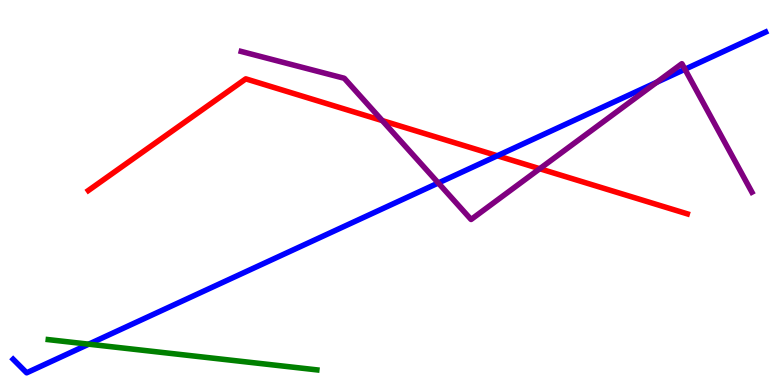[{'lines': ['blue', 'red'], 'intersections': [{'x': 6.42, 'y': 5.95}]}, {'lines': ['green', 'red'], 'intersections': []}, {'lines': ['purple', 'red'], 'intersections': [{'x': 4.93, 'y': 6.87}, {'x': 6.96, 'y': 5.62}]}, {'lines': ['blue', 'green'], 'intersections': [{'x': 1.14, 'y': 1.06}]}, {'lines': ['blue', 'purple'], 'intersections': [{'x': 5.66, 'y': 5.25}, {'x': 8.47, 'y': 7.86}, {'x': 8.84, 'y': 8.2}]}, {'lines': ['green', 'purple'], 'intersections': []}]